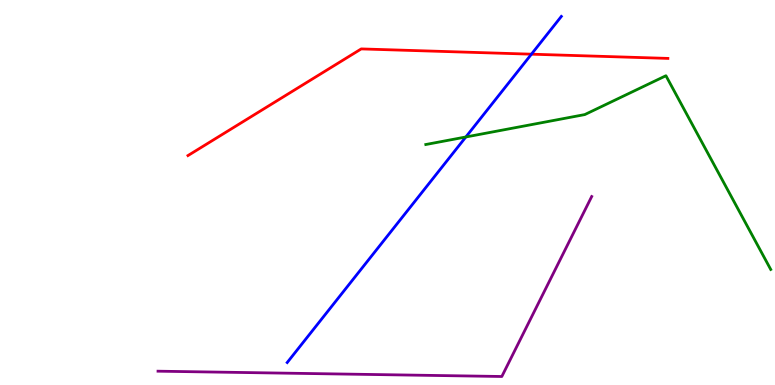[{'lines': ['blue', 'red'], 'intersections': [{'x': 6.86, 'y': 8.59}]}, {'lines': ['green', 'red'], 'intersections': []}, {'lines': ['purple', 'red'], 'intersections': []}, {'lines': ['blue', 'green'], 'intersections': [{'x': 6.01, 'y': 6.44}]}, {'lines': ['blue', 'purple'], 'intersections': []}, {'lines': ['green', 'purple'], 'intersections': []}]